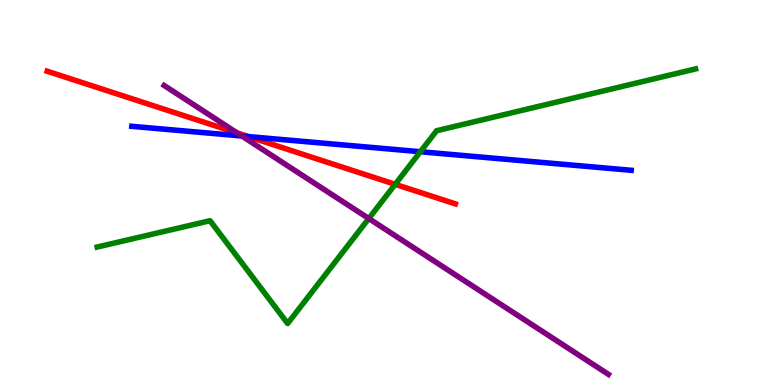[{'lines': ['blue', 'red'], 'intersections': [{'x': 3.2, 'y': 6.45}]}, {'lines': ['green', 'red'], 'intersections': [{'x': 5.1, 'y': 5.21}]}, {'lines': ['purple', 'red'], 'intersections': [{'x': 3.06, 'y': 6.55}]}, {'lines': ['blue', 'green'], 'intersections': [{'x': 5.42, 'y': 6.06}]}, {'lines': ['blue', 'purple'], 'intersections': [{'x': 3.12, 'y': 6.47}]}, {'lines': ['green', 'purple'], 'intersections': [{'x': 4.76, 'y': 4.32}]}]